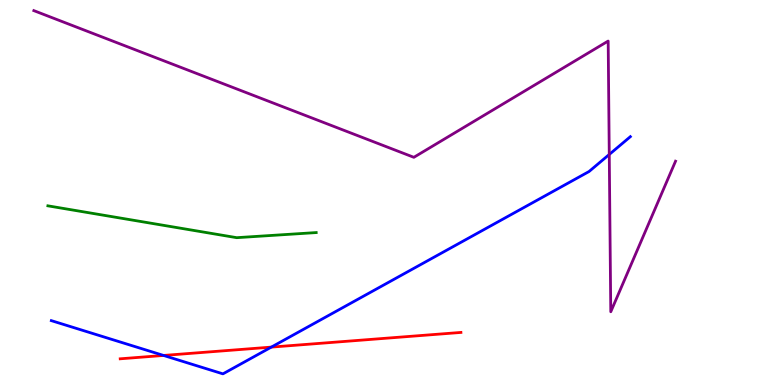[{'lines': ['blue', 'red'], 'intersections': [{'x': 2.11, 'y': 0.768}, {'x': 3.5, 'y': 0.984}]}, {'lines': ['green', 'red'], 'intersections': []}, {'lines': ['purple', 'red'], 'intersections': []}, {'lines': ['blue', 'green'], 'intersections': []}, {'lines': ['blue', 'purple'], 'intersections': [{'x': 7.86, 'y': 5.99}]}, {'lines': ['green', 'purple'], 'intersections': []}]